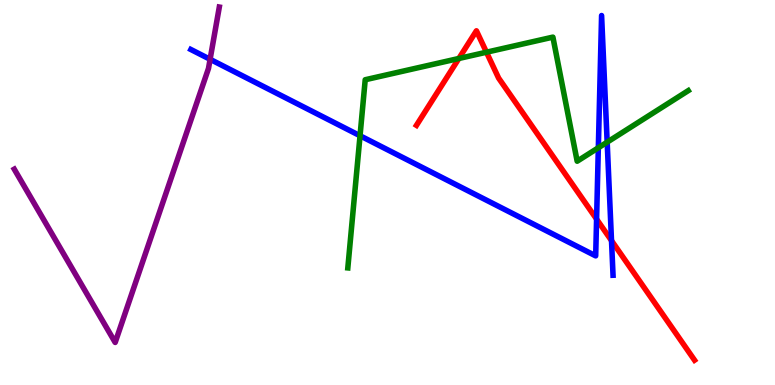[{'lines': ['blue', 'red'], 'intersections': [{'x': 7.7, 'y': 4.31}, {'x': 7.89, 'y': 3.75}]}, {'lines': ['green', 'red'], 'intersections': [{'x': 5.92, 'y': 8.48}, {'x': 6.28, 'y': 8.64}]}, {'lines': ['purple', 'red'], 'intersections': []}, {'lines': ['blue', 'green'], 'intersections': [{'x': 4.65, 'y': 6.47}, {'x': 7.72, 'y': 6.16}, {'x': 7.83, 'y': 6.31}]}, {'lines': ['blue', 'purple'], 'intersections': [{'x': 2.71, 'y': 8.46}]}, {'lines': ['green', 'purple'], 'intersections': []}]